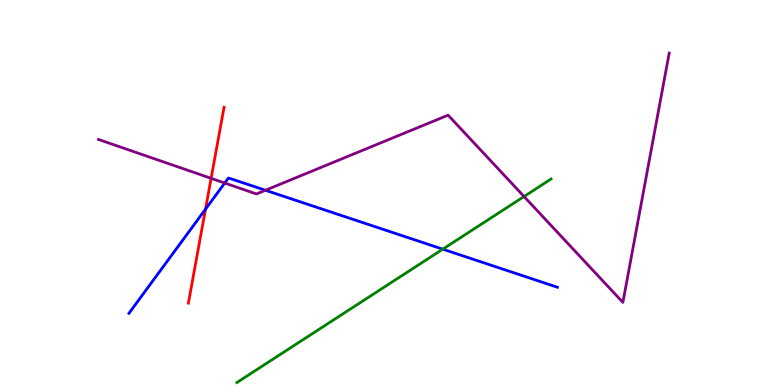[{'lines': ['blue', 'red'], 'intersections': [{'x': 2.65, 'y': 4.57}]}, {'lines': ['green', 'red'], 'intersections': []}, {'lines': ['purple', 'red'], 'intersections': [{'x': 2.72, 'y': 5.37}]}, {'lines': ['blue', 'green'], 'intersections': [{'x': 5.71, 'y': 3.53}]}, {'lines': ['blue', 'purple'], 'intersections': [{'x': 2.9, 'y': 5.25}, {'x': 3.42, 'y': 5.06}]}, {'lines': ['green', 'purple'], 'intersections': [{'x': 6.76, 'y': 4.9}]}]